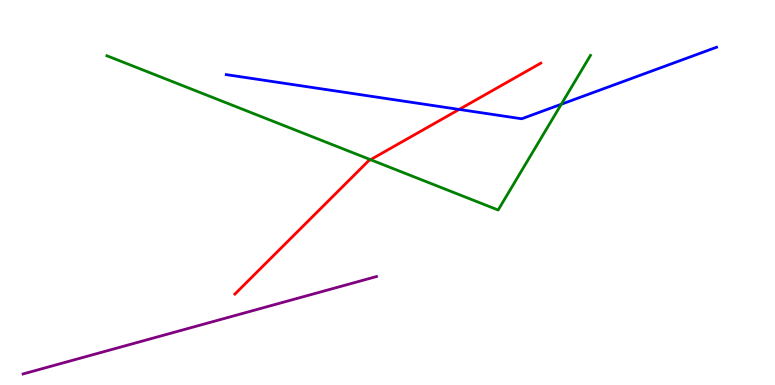[{'lines': ['blue', 'red'], 'intersections': [{'x': 5.92, 'y': 7.16}]}, {'lines': ['green', 'red'], 'intersections': [{'x': 4.78, 'y': 5.85}]}, {'lines': ['purple', 'red'], 'intersections': []}, {'lines': ['blue', 'green'], 'intersections': [{'x': 7.24, 'y': 7.29}]}, {'lines': ['blue', 'purple'], 'intersections': []}, {'lines': ['green', 'purple'], 'intersections': []}]